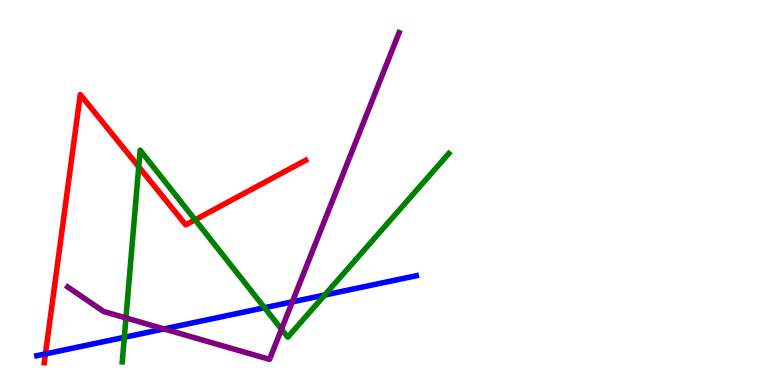[{'lines': ['blue', 'red'], 'intersections': [{'x': 0.586, 'y': 0.807}]}, {'lines': ['green', 'red'], 'intersections': [{'x': 1.79, 'y': 5.67}, {'x': 2.52, 'y': 4.29}]}, {'lines': ['purple', 'red'], 'intersections': []}, {'lines': ['blue', 'green'], 'intersections': [{'x': 1.6, 'y': 1.24}, {'x': 3.41, 'y': 2.01}, {'x': 4.19, 'y': 2.34}]}, {'lines': ['blue', 'purple'], 'intersections': [{'x': 2.12, 'y': 1.46}, {'x': 3.77, 'y': 2.16}]}, {'lines': ['green', 'purple'], 'intersections': [{'x': 1.63, 'y': 1.74}, {'x': 3.63, 'y': 1.45}]}]